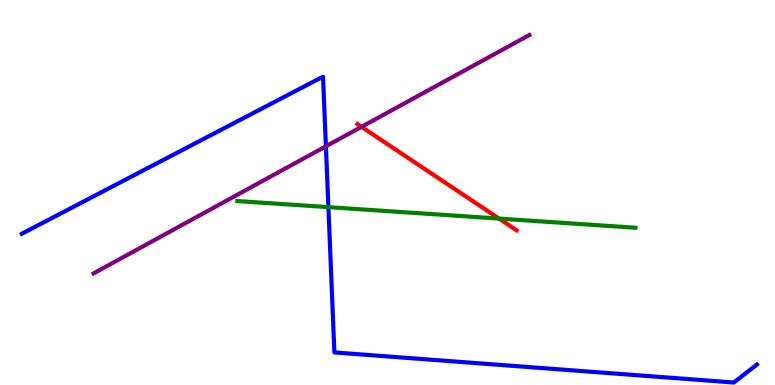[{'lines': ['blue', 'red'], 'intersections': []}, {'lines': ['green', 'red'], 'intersections': [{'x': 6.44, 'y': 4.32}]}, {'lines': ['purple', 'red'], 'intersections': [{'x': 4.66, 'y': 6.71}]}, {'lines': ['blue', 'green'], 'intersections': [{'x': 4.24, 'y': 4.62}]}, {'lines': ['blue', 'purple'], 'intersections': [{'x': 4.21, 'y': 6.2}]}, {'lines': ['green', 'purple'], 'intersections': []}]